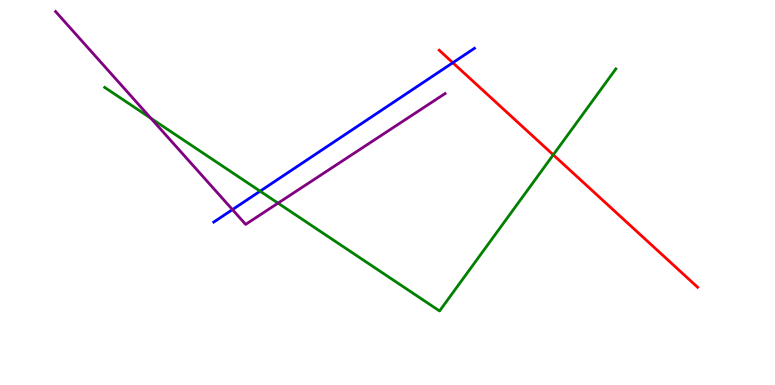[{'lines': ['blue', 'red'], 'intersections': [{'x': 5.84, 'y': 8.37}]}, {'lines': ['green', 'red'], 'intersections': [{'x': 7.14, 'y': 5.98}]}, {'lines': ['purple', 'red'], 'intersections': []}, {'lines': ['blue', 'green'], 'intersections': [{'x': 3.36, 'y': 5.03}]}, {'lines': ['blue', 'purple'], 'intersections': [{'x': 3.0, 'y': 4.56}]}, {'lines': ['green', 'purple'], 'intersections': [{'x': 1.95, 'y': 6.93}, {'x': 3.59, 'y': 4.72}]}]